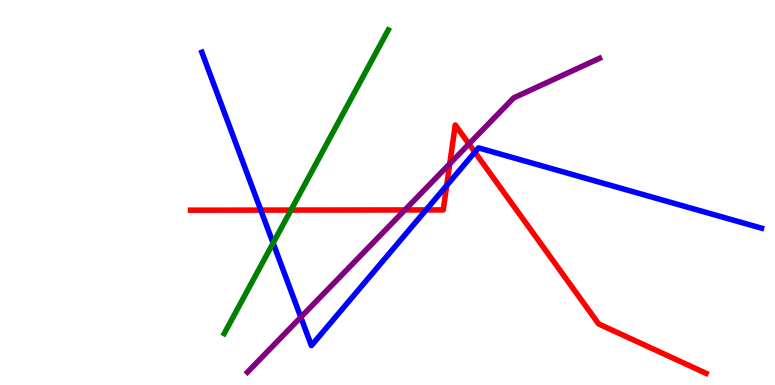[{'lines': ['blue', 'red'], 'intersections': [{'x': 3.37, 'y': 4.54}, {'x': 5.5, 'y': 4.55}, {'x': 5.76, 'y': 5.18}, {'x': 6.13, 'y': 6.05}]}, {'lines': ['green', 'red'], 'intersections': [{'x': 3.75, 'y': 4.54}]}, {'lines': ['purple', 'red'], 'intersections': [{'x': 5.22, 'y': 4.55}, {'x': 5.8, 'y': 5.75}, {'x': 6.05, 'y': 6.26}]}, {'lines': ['blue', 'green'], 'intersections': [{'x': 3.52, 'y': 3.69}]}, {'lines': ['blue', 'purple'], 'intersections': [{'x': 3.88, 'y': 1.76}]}, {'lines': ['green', 'purple'], 'intersections': []}]